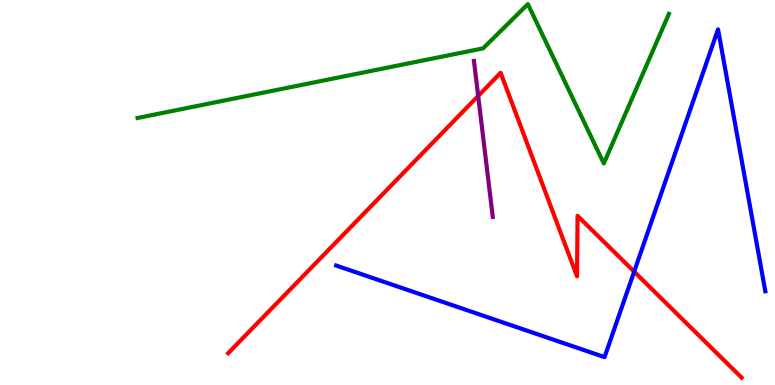[{'lines': ['blue', 'red'], 'intersections': [{'x': 8.18, 'y': 2.94}]}, {'lines': ['green', 'red'], 'intersections': []}, {'lines': ['purple', 'red'], 'intersections': [{'x': 6.17, 'y': 7.51}]}, {'lines': ['blue', 'green'], 'intersections': []}, {'lines': ['blue', 'purple'], 'intersections': []}, {'lines': ['green', 'purple'], 'intersections': []}]